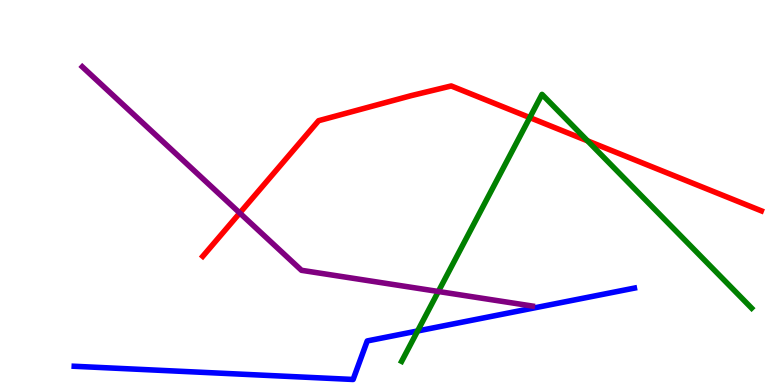[{'lines': ['blue', 'red'], 'intersections': []}, {'lines': ['green', 'red'], 'intersections': [{'x': 6.84, 'y': 6.95}, {'x': 7.58, 'y': 6.34}]}, {'lines': ['purple', 'red'], 'intersections': [{'x': 3.09, 'y': 4.47}]}, {'lines': ['blue', 'green'], 'intersections': [{'x': 5.39, 'y': 1.4}]}, {'lines': ['blue', 'purple'], 'intersections': []}, {'lines': ['green', 'purple'], 'intersections': [{'x': 5.66, 'y': 2.43}]}]